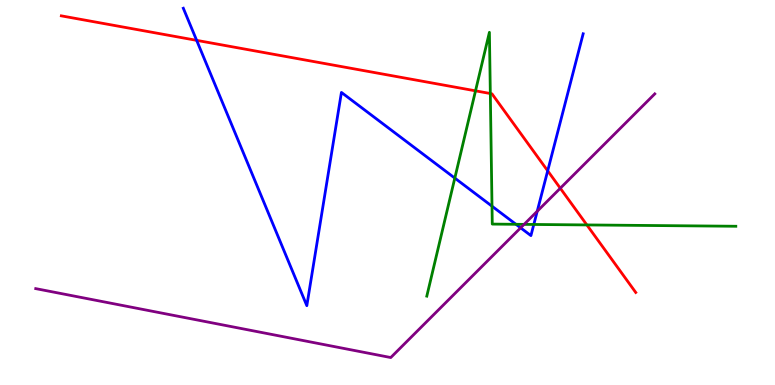[{'lines': ['blue', 'red'], 'intersections': [{'x': 2.54, 'y': 8.95}, {'x': 7.07, 'y': 5.56}]}, {'lines': ['green', 'red'], 'intersections': [{'x': 6.14, 'y': 7.64}, {'x': 6.33, 'y': 7.57}, {'x': 7.57, 'y': 4.16}]}, {'lines': ['purple', 'red'], 'intersections': [{'x': 7.23, 'y': 5.11}]}, {'lines': ['blue', 'green'], 'intersections': [{'x': 5.87, 'y': 5.37}, {'x': 6.35, 'y': 4.64}, {'x': 6.66, 'y': 4.17}, {'x': 6.89, 'y': 4.17}]}, {'lines': ['blue', 'purple'], 'intersections': [{'x': 6.72, 'y': 4.08}, {'x': 6.93, 'y': 4.51}]}, {'lines': ['green', 'purple'], 'intersections': [{'x': 6.76, 'y': 4.17}]}]